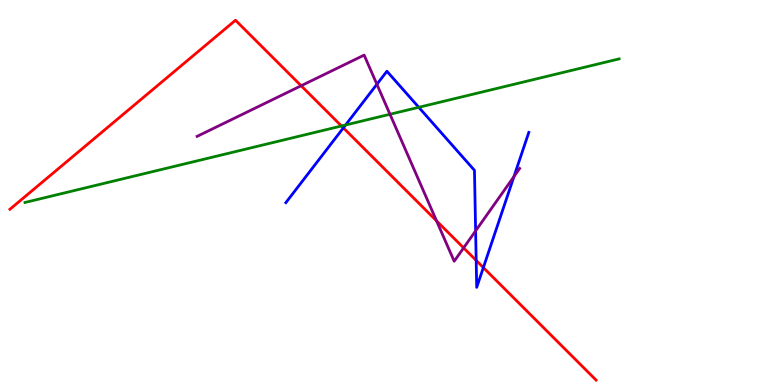[{'lines': ['blue', 'red'], 'intersections': [{'x': 4.43, 'y': 6.68}, {'x': 6.14, 'y': 3.24}, {'x': 6.24, 'y': 3.05}]}, {'lines': ['green', 'red'], 'intersections': [{'x': 4.41, 'y': 6.73}]}, {'lines': ['purple', 'red'], 'intersections': [{'x': 3.89, 'y': 7.77}, {'x': 5.63, 'y': 4.26}, {'x': 5.98, 'y': 3.56}]}, {'lines': ['blue', 'green'], 'intersections': [{'x': 4.46, 'y': 6.75}, {'x': 5.4, 'y': 7.21}]}, {'lines': ['blue', 'purple'], 'intersections': [{'x': 4.86, 'y': 7.81}, {'x': 6.14, 'y': 4.0}, {'x': 6.63, 'y': 5.41}]}, {'lines': ['green', 'purple'], 'intersections': [{'x': 5.03, 'y': 7.03}]}]